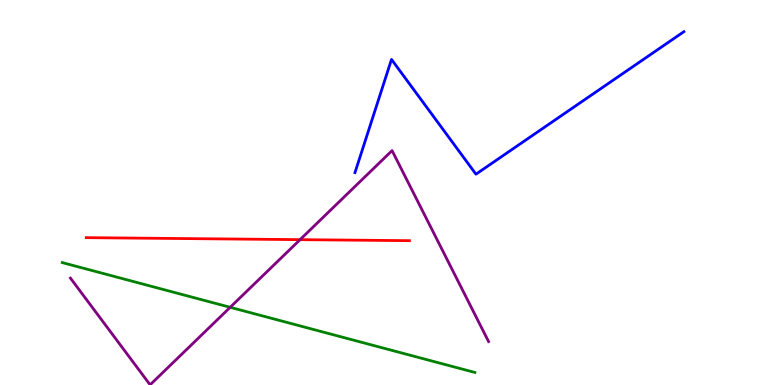[{'lines': ['blue', 'red'], 'intersections': []}, {'lines': ['green', 'red'], 'intersections': []}, {'lines': ['purple', 'red'], 'intersections': [{'x': 3.87, 'y': 3.78}]}, {'lines': ['blue', 'green'], 'intersections': []}, {'lines': ['blue', 'purple'], 'intersections': []}, {'lines': ['green', 'purple'], 'intersections': [{'x': 2.97, 'y': 2.02}]}]